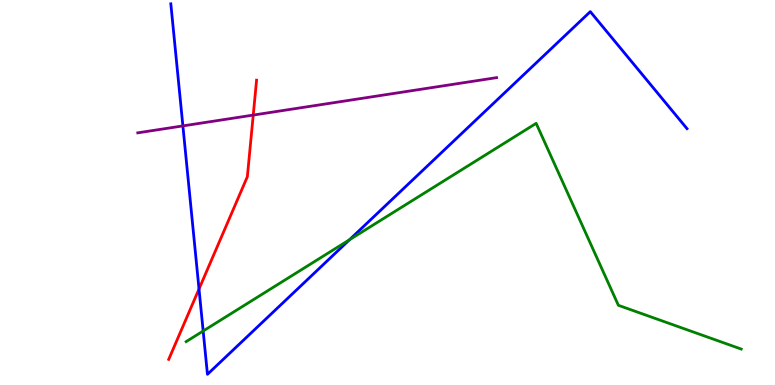[{'lines': ['blue', 'red'], 'intersections': [{'x': 2.57, 'y': 2.49}]}, {'lines': ['green', 'red'], 'intersections': []}, {'lines': ['purple', 'red'], 'intersections': [{'x': 3.27, 'y': 7.01}]}, {'lines': ['blue', 'green'], 'intersections': [{'x': 2.62, 'y': 1.4}, {'x': 4.51, 'y': 3.77}]}, {'lines': ['blue', 'purple'], 'intersections': [{'x': 2.36, 'y': 6.73}]}, {'lines': ['green', 'purple'], 'intersections': []}]